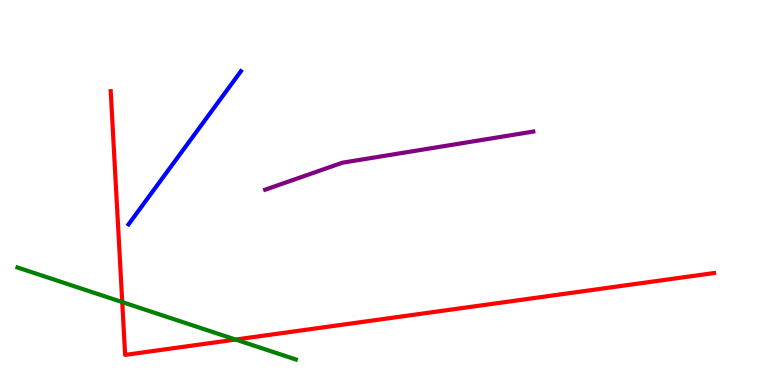[{'lines': ['blue', 'red'], 'intersections': []}, {'lines': ['green', 'red'], 'intersections': [{'x': 1.58, 'y': 2.15}, {'x': 3.04, 'y': 1.18}]}, {'lines': ['purple', 'red'], 'intersections': []}, {'lines': ['blue', 'green'], 'intersections': []}, {'lines': ['blue', 'purple'], 'intersections': []}, {'lines': ['green', 'purple'], 'intersections': []}]